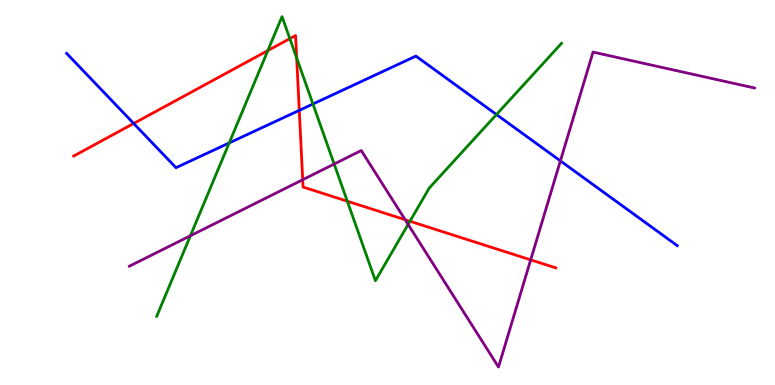[{'lines': ['blue', 'red'], 'intersections': [{'x': 1.72, 'y': 6.79}, {'x': 3.86, 'y': 7.13}]}, {'lines': ['green', 'red'], 'intersections': [{'x': 3.46, 'y': 8.69}, {'x': 3.74, 'y': 9.0}, {'x': 3.83, 'y': 8.49}, {'x': 4.48, 'y': 4.77}, {'x': 5.29, 'y': 4.25}]}, {'lines': ['purple', 'red'], 'intersections': [{'x': 3.91, 'y': 5.33}, {'x': 5.23, 'y': 4.29}, {'x': 6.85, 'y': 3.25}]}, {'lines': ['blue', 'green'], 'intersections': [{'x': 2.96, 'y': 6.29}, {'x': 4.04, 'y': 7.3}, {'x': 6.41, 'y': 7.03}]}, {'lines': ['blue', 'purple'], 'intersections': [{'x': 7.23, 'y': 5.82}]}, {'lines': ['green', 'purple'], 'intersections': [{'x': 2.46, 'y': 3.88}, {'x': 4.31, 'y': 5.74}, {'x': 5.27, 'y': 4.17}]}]